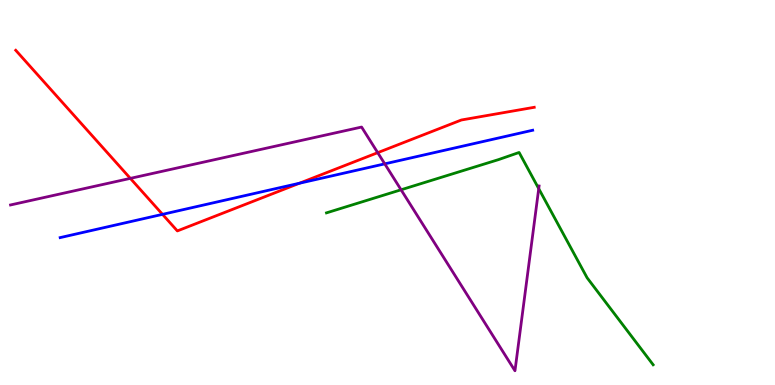[{'lines': ['blue', 'red'], 'intersections': [{'x': 2.1, 'y': 4.43}, {'x': 3.86, 'y': 5.24}]}, {'lines': ['green', 'red'], 'intersections': []}, {'lines': ['purple', 'red'], 'intersections': [{'x': 1.68, 'y': 5.37}, {'x': 4.87, 'y': 6.03}]}, {'lines': ['blue', 'green'], 'intersections': []}, {'lines': ['blue', 'purple'], 'intersections': [{'x': 4.96, 'y': 5.74}]}, {'lines': ['green', 'purple'], 'intersections': [{'x': 5.18, 'y': 5.07}, {'x': 6.95, 'y': 5.1}]}]